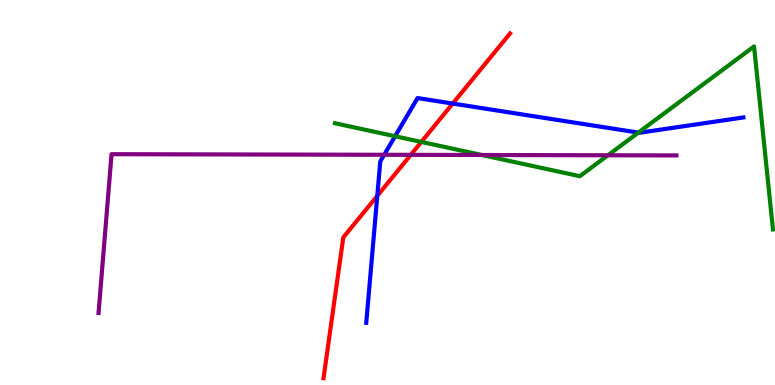[{'lines': ['blue', 'red'], 'intersections': [{'x': 4.87, 'y': 4.91}, {'x': 5.84, 'y': 7.31}]}, {'lines': ['green', 'red'], 'intersections': [{'x': 5.44, 'y': 6.31}]}, {'lines': ['purple', 'red'], 'intersections': [{'x': 5.3, 'y': 5.98}]}, {'lines': ['blue', 'green'], 'intersections': [{'x': 5.1, 'y': 6.46}, {'x': 8.24, 'y': 6.56}]}, {'lines': ['blue', 'purple'], 'intersections': [{'x': 4.96, 'y': 5.98}]}, {'lines': ['green', 'purple'], 'intersections': [{'x': 6.22, 'y': 5.97}, {'x': 7.84, 'y': 5.97}]}]